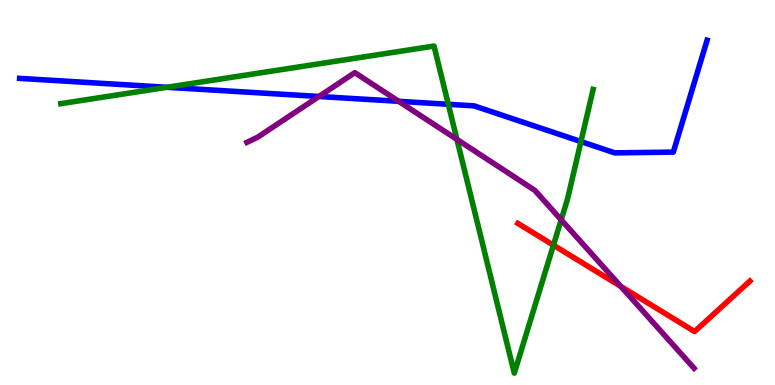[{'lines': ['blue', 'red'], 'intersections': []}, {'lines': ['green', 'red'], 'intersections': [{'x': 7.14, 'y': 3.63}]}, {'lines': ['purple', 'red'], 'intersections': [{'x': 8.01, 'y': 2.56}]}, {'lines': ['blue', 'green'], 'intersections': [{'x': 2.15, 'y': 7.73}, {'x': 5.78, 'y': 7.29}, {'x': 7.5, 'y': 6.32}]}, {'lines': ['blue', 'purple'], 'intersections': [{'x': 4.12, 'y': 7.49}, {'x': 5.14, 'y': 7.37}]}, {'lines': ['green', 'purple'], 'intersections': [{'x': 5.9, 'y': 6.38}, {'x': 7.24, 'y': 4.29}]}]